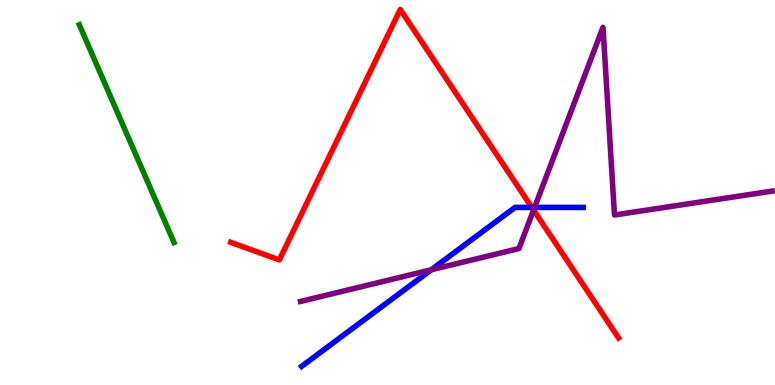[{'lines': ['blue', 'red'], 'intersections': [{'x': 6.86, 'y': 4.61}]}, {'lines': ['green', 'red'], 'intersections': []}, {'lines': ['purple', 'red'], 'intersections': [{'x': 6.89, 'y': 4.54}]}, {'lines': ['blue', 'green'], 'intersections': []}, {'lines': ['blue', 'purple'], 'intersections': [{'x': 5.57, 'y': 2.99}, {'x': 6.9, 'y': 4.61}]}, {'lines': ['green', 'purple'], 'intersections': []}]